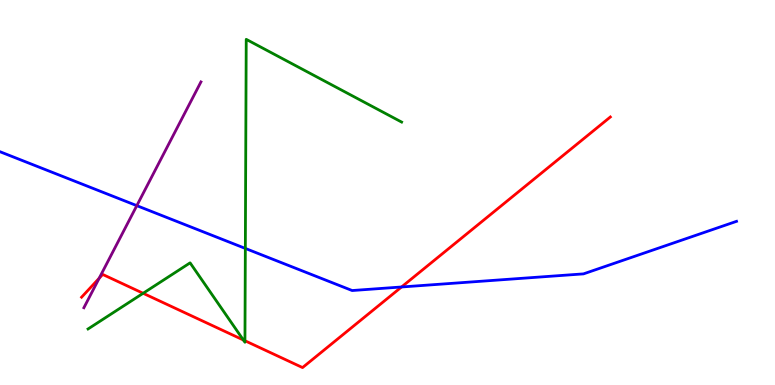[{'lines': ['blue', 'red'], 'intersections': [{'x': 5.18, 'y': 2.55}]}, {'lines': ['green', 'red'], 'intersections': [{'x': 1.85, 'y': 2.38}, {'x': 3.14, 'y': 1.17}, {'x': 3.16, 'y': 1.15}]}, {'lines': ['purple', 'red'], 'intersections': [{'x': 1.28, 'y': 2.77}]}, {'lines': ['blue', 'green'], 'intersections': [{'x': 3.17, 'y': 3.55}]}, {'lines': ['blue', 'purple'], 'intersections': [{'x': 1.77, 'y': 4.66}]}, {'lines': ['green', 'purple'], 'intersections': []}]